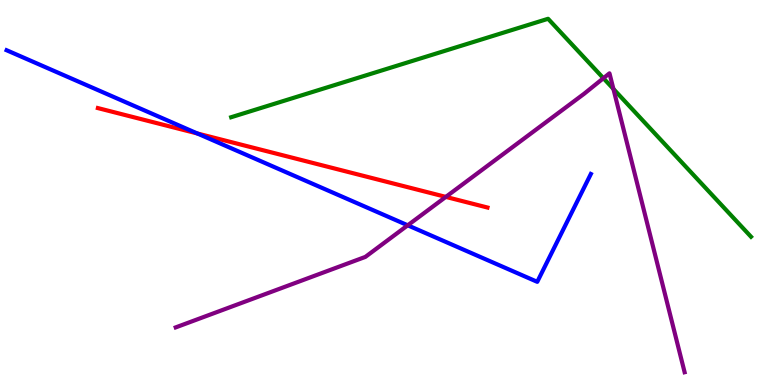[{'lines': ['blue', 'red'], 'intersections': [{'x': 2.55, 'y': 6.53}]}, {'lines': ['green', 'red'], 'intersections': []}, {'lines': ['purple', 'red'], 'intersections': [{'x': 5.75, 'y': 4.89}]}, {'lines': ['blue', 'green'], 'intersections': []}, {'lines': ['blue', 'purple'], 'intersections': [{'x': 5.26, 'y': 4.15}]}, {'lines': ['green', 'purple'], 'intersections': [{'x': 7.79, 'y': 7.97}, {'x': 7.92, 'y': 7.69}]}]